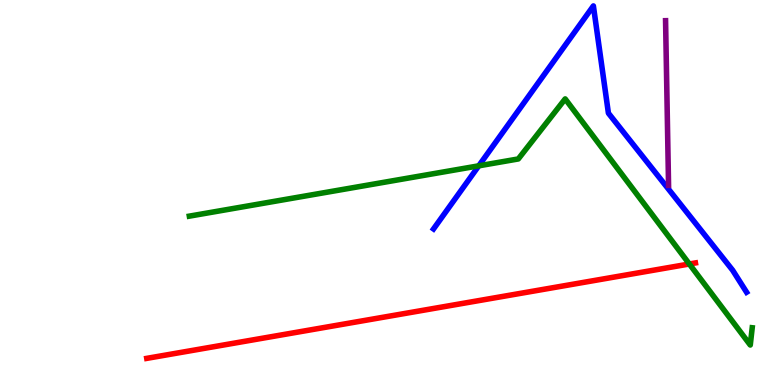[{'lines': ['blue', 'red'], 'intersections': []}, {'lines': ['green', 'red'], 'intersections': [{'x': 8.89, 'y': 3.14}]}, {'lines': ['purple', 'red'], 'intersections': []}, {'lines': ['blue', 'green'], 'intersections': [{'x': 6.18, 'y': 5.69}]}, {'lines': ['blue', 'purple'], 'intersections': []}, {'lines': ['green', 'purple'], 'intersections': []}]